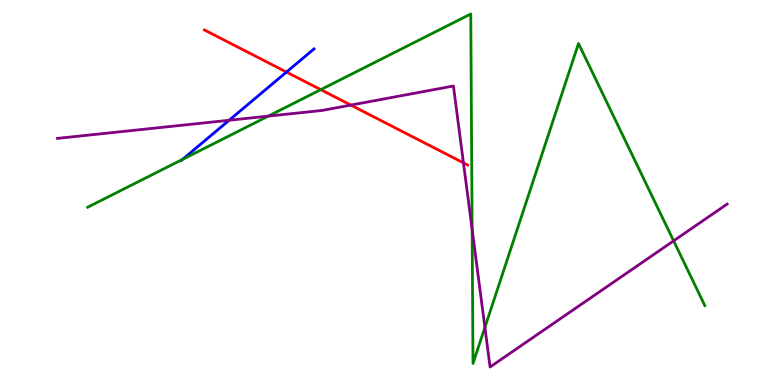[{'lines': ['blue', 'red'], 'intersections': [{'x': 3.7, 'y': 8.13}]}, {'lines': ['green', 'red'], 'intersections': [{'x': 4.14, 'y': 7.67}]}, {'lines': ['purple', 'red'], 'intersections': [{'x': 4.53, 'y': 7.27}, {'x': 5.98, 'y': 5.77}]}, {'lines': ['blue', 'green'], 'intersections': [{'x': 2.36, 'y': 5.86}]}, {'lines': ['blue', 'purple'], 'intersections': [{'x': 2.96, 'y': 6.88}]}, {'lines': ['green', 'purple'], 'intersections': [{'x': 3.46, 'y': 6.98}, {'x': 6.09, 'y': 4.04}, {'x': 6.26, 'y': 1.5}, {'x': 8.69, 'y': 3.74}]}]